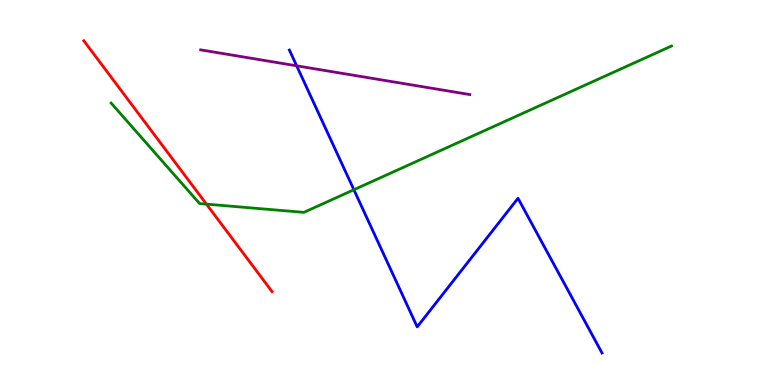[{'lines': ['blue', 'red'], 'intersections': []}, {'lines': ['green', 'red'], 'intersections': [{'x': 2.66, 'y': 4.7}]}, {'lines': ['purple', 'red'], 'intersections': []}, {'lines': ['blue', 'green'], 'intersections': [{'x': 4.57, 'y': 5.07}]}, {'lines': ['blue', 'purple'], 'intersections': [{'x': 3.83, 'y': 8.29}]}, {'lines': ['green', 'purple'], 'intersections': []}]